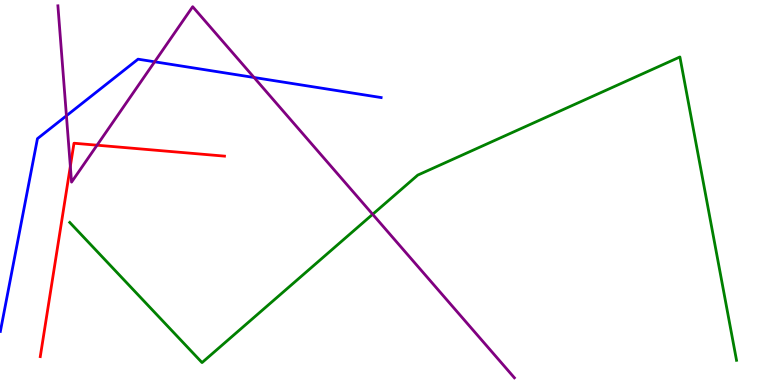[{'lines': ['blue', 'red'], 'intersections': []}, {'lines': ['green', 'red'], 'intersections': []}, {'lines': ['purple', 'red'], 'intersections': [{'x': 0.908, 'y': 5.68}, {'x': 1.25, 'y': 6.23}]}, {'lines': ['blue', 'green'], 'intersections': []}, {'lines': ['blue', 'purple'], 'intersections': [{'x': 0.857, 'y': 6.99}, {'x': 2.0, 'y': 8.39}, {'x': 3.28, 'y': 7.99}]}, {'lines': ['green', 'purple'], 'intersections': [{'x': 4.81, 'y': 4.43}]}]